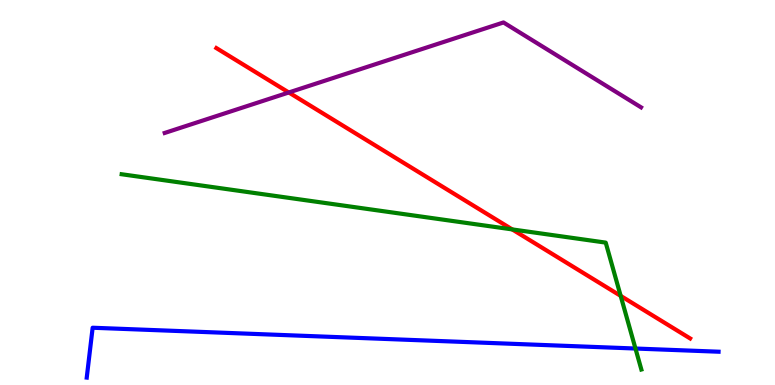[{'lines': ['blue', 'red'], 'intersections': []}, {'lines': ['green', 'red'], 'intersections': [{'x': 6.61, 'y': 4.04}, {'x': 8.01, 'y': 2.31}]}, {'lines': ['purple', 'red'], 'intersections': [{'x': 3.73, 'y': 7.6}]}, {'lines': ['blue', 'green'], 'intersections': [{'x': 8.2, 'y': 0.947}]}, {'lines': ['blue', 'purple'], 'intersections': []}, {'lines': ['green', 'purple'], 'intersections': []}]